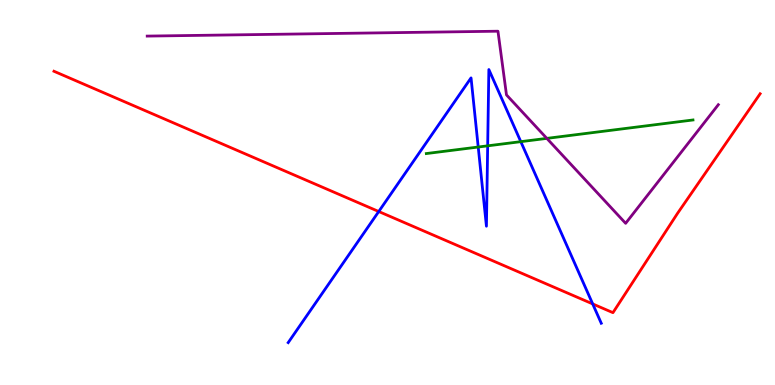[{'lines': ['blue', 'red'], 'intersections': [{'x': 4.89, 'y': 4.51}, {'x': 7.65, 'y': 2.11}]}, {'lines': ['green', 'red'], 'intersections': []}, {'lines': ['purple', 'red'], 'intersections': []}, {'lines': ['blue', 'green'], 'intersections': [{'x': 6.17, 'y': 6.18}, {'x': 6.29, 'y': 6.21}, {'x': 6.72, 'y': 6.32}]}, {'lines': ['blue', 'purple'], 'intersections': []}, {'lines': ['green', 'purple'], 'intersections': [{'x': 7.06, 'y': 6.41}]}]